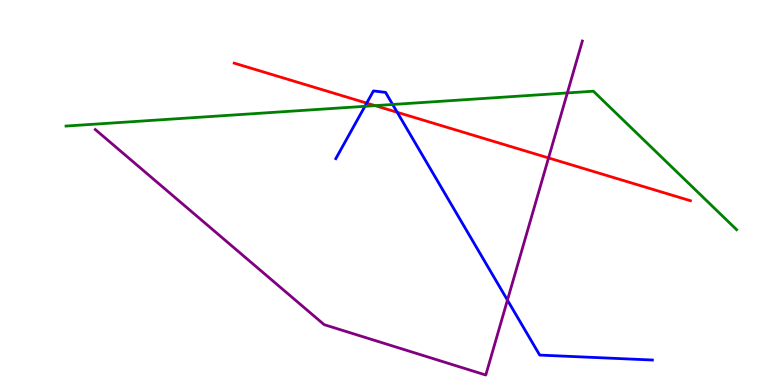[{'lines': ['blue', 'red'], 'intersections': [{'x': 4.73, 'y': 7.32}, {'x': 5.13, 'y': 7.08}]}, {'lines': ['green', 'red'], 'intersections': [{'x': 4.84, 'y': 7.26}]}, {'lines': ['purple', 'red'], 'intersections': [{'x': 7.08, 'y': 5.9}]}, {'lines': ['blue', 'green'], 'intersections': [{'x': 4.71, 'y': 7.24}, {'x': 5.07, 'y': 7.29}]}, {'lines': ['blue', 'purple'], 'intersections': [{'x': 6.55, 'y': 2.2}]}, {'lines': ['green', 'purple'], 'intersections': [{'x': 7.32, 'y': 7.59}]}]